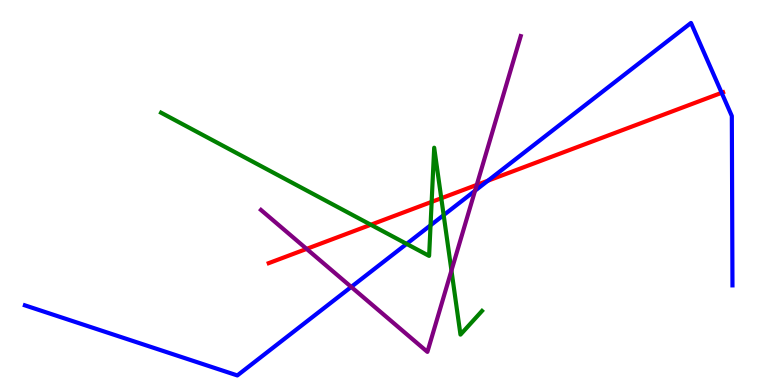[{'lines': ['blue', 'red'], 'intersections': [{'x': 6.3, 'y': 5.31}, {'x': 9.31, 'y': 7.59}]}, {'lines': ['green', 'red'], 'intersections': [{'x': 4.78, 'y': 4.16}, {'x': 5.57, 'y': 4.76}, {'x': 5.69, 'y': 4.85}]}, {'lines': ['purple', 'red'], 'intersections': [{'x': 3.96, 'y': 3.54}, {'x': 6.15, 'y': 5.2}]}, {'lines': ['blue', 'green'], 'intersections': [{'x': 5.25, 'y': 3.67}, {'x': 5.56, 'y': 4.15}, {'x': 5.72, 'y': 4.41}]}, {'lines': ['blue', 'purple'], 'intersections': [{'x': 4.53, 'y': 2.55}, {'x': 6.13, 'y': 5.05}]}, {'lines': ['green', 'purple'], 'intersections': [{'x': 5.83, 'y': 2.97}]}]